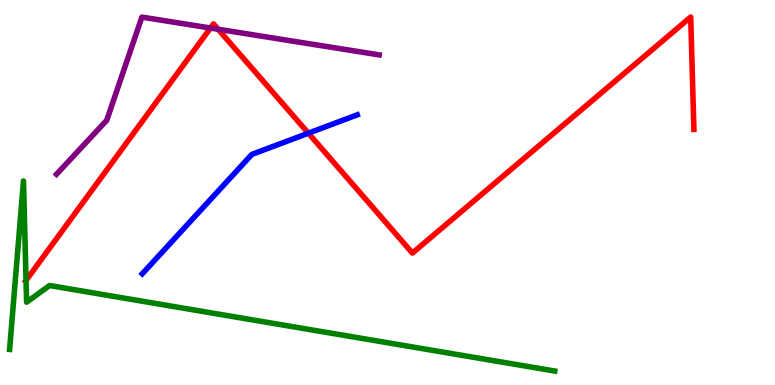[{'lines': ['blue', 'red'], 'intersections': [{'x': 3.98, 'y': 6.54}]}, {'lines': ['green', 'red'], 'intersections': [{'x': 0.336, 'y': 2.72}]}, {'lines': ['purple', 'red'], 'intersections': [{'x': 2.72, 'y': 9.27}, {'x': 2.81, 'y': 9.24}]}, {'lines': ['blue', 'green'], 'intersections': []}, {'lines': ['blue', 'purple'], 'intersections': []}, {'lines': ['green', 'purple'], 'intersections': []}]